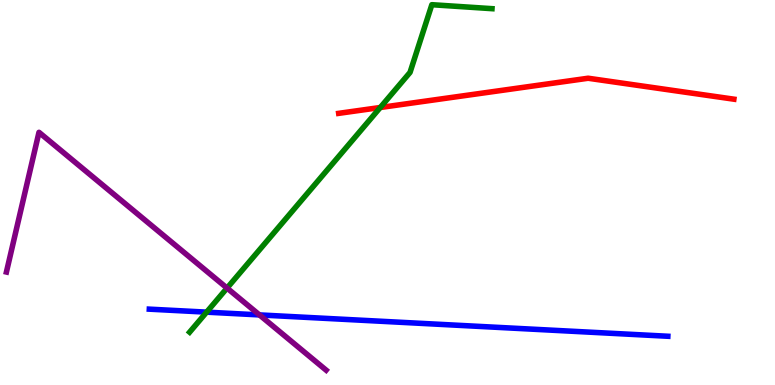[{'lines': ['blue', 'red'], 'intersections': []}, {'lines': ['green', 'red'], 'intersections': [{'x': 4.91, 'y': 7.21}]}, {'lines': ['purple', 'red'], 'intersections': []}, {'lines': ['blue', 'green'], 'intersections': [{'x': 2.67, 'y': 1.89}]}, {'lines': ['blue', 'purple'], 'intersections': [{'x': 3.35, 'y': 1.82}]}, {'lines': ['green', 'purple'], 'intersections': [{'x': 2.93, 'y': 2.52}]}]